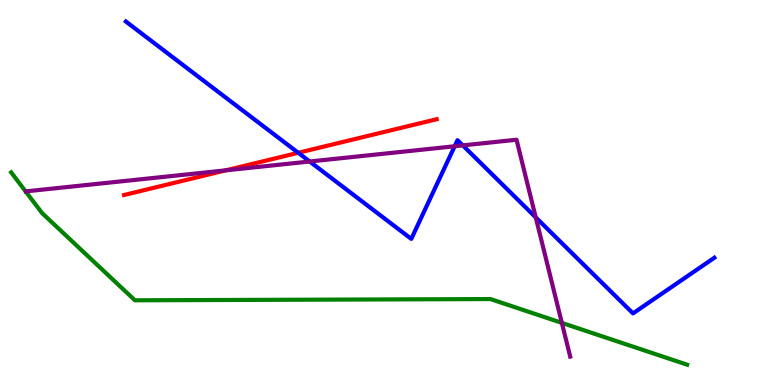[{'lines': ['blue', 'red'], 'intersections': [{'x': 3.85, 'y': 6.03}]}, {'lines': ['green', 'red'], 'intersections': []}, {'lines': ['purple', 'red'], 'intersections': [{'x': 2.91, 'y': 5.58}]}, {'lines': ['blue', 'green'], 'intersections': []}, {'lines': ['blue', 'purple'], 'intersections': [{'x': 4.0, 'y': 5.8}, {'x': 5.87, 'y': 6.2}, {'x': 5.97, 'y': 6.22}, {'x': 6.91, 'y': 4.35}]}, {'lines': ['green', 'purple'], 'intersections': [{'x': 7.25, 'y': 1.61}]}]